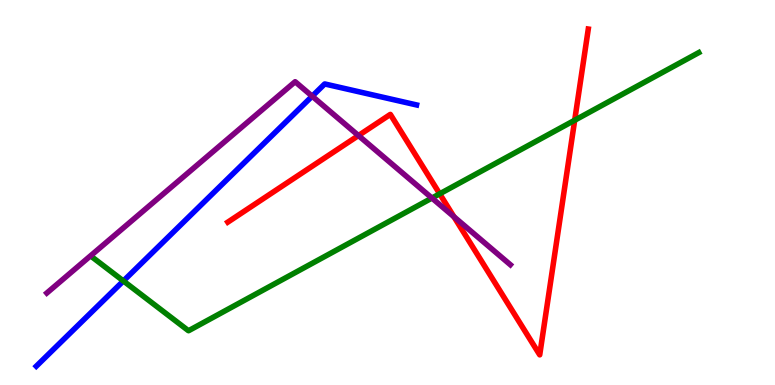[{'lines': ['blue', 'red'], 'intersections': []}, {'lines': ['green', 'red'], 'intersections': [{'x': 5.67, 'y': 4.97}, {'x': 7.42, 'y': 6.88}]}, {'lines': ['purple', 'red'], 'intersections': [{'x': 4.63, 'y': 6.48}, {'x': 5.86, 'y': 4.37}]}, {'lines': ['blue', 'green'], 'intersections': [{'x': 1.59, 'y': 2.7}]}, {'lines': ['blue', 'purple'], 'intersections': [{'x': 4.03, 'y': 7.5}]}, {'lines': ['green', 'purple'], 'intersections': [{'x': 5.57, 'y': 4.86}]}]